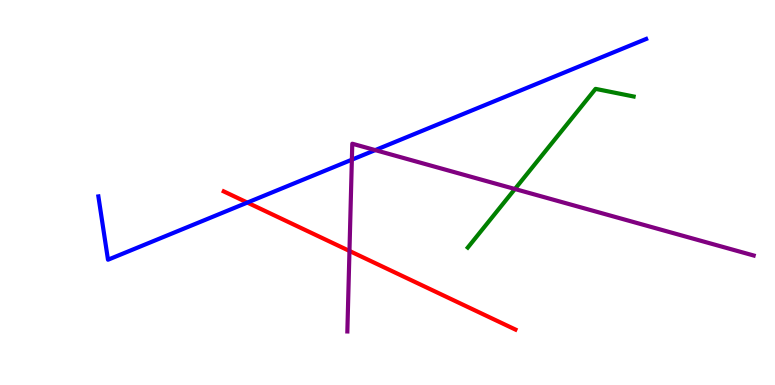[{'lines': ['blue', 'red'], 'intersections': [{'x': 3.19, 'y': 4.74}]}, {'lines': ['green', 'red'], 'intersections': []}, {'lines': ['purple', 'red'], 'intersections': [{'x': 4.51, 'y': 3.48}]}, {'lines': ['blue', 'green'], 'intersections': []}, {'lines': ['blue', 'purple'], 'intersections': [{'x': 4.54, 'y': 5.85}, {'x': 4.84, 'y': 6.1}]}, {'lines': ['green', 'purple'], 'intersections': [{'x': 6.64, 'y': 5.09}]}]